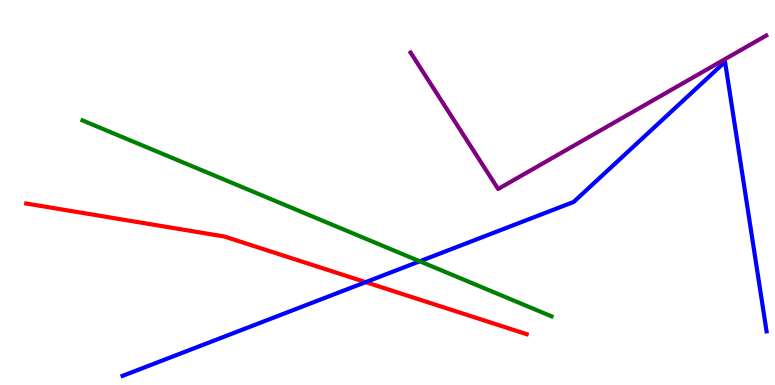[{'lines': ['blue', 'red'], 'intersections': [{'x': 4.72, 'y': 2.67}]}, {'lines': ['green', 'red'], 'intersections': []}, {'lines': ['purple', 'red'], 'intersections': []}, {'lines': ['blue', 'green'], 'intersections': [{'x': 5.42, 'y': 3.21}]}, {'lines': ['blue', 'purple'], 'intersections': []}, {'lines': ['green', 'purple'], 'intersections': []}]